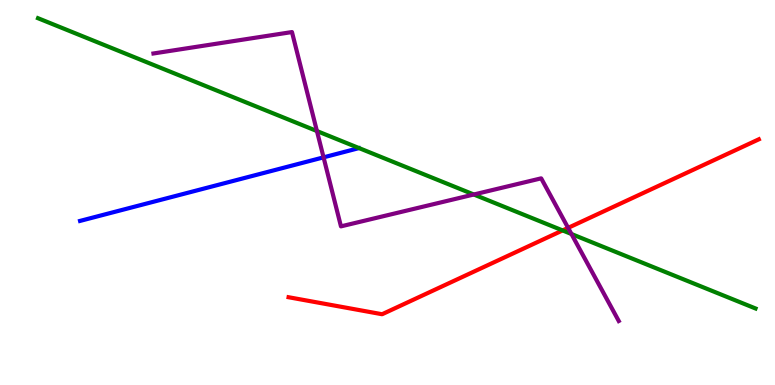[{'lines': ['blue', 'red'], 'intersections': []}, {'lines': ['green', 'red'], 'intersections': [{'x': 7.26, 'y': 4.01}]}, {'lines': ['purple', 'red'], 'intersections': [{'x': 7.33, 'y': 4.08}]}, {'lines': ['blue', 'green'], 'intersections': []}, {'lines': ['blue', 'purple'], 'intersections': [{'x': 4.17, 'y': 5.91}]}, {'lines': ['green', 'purple'], 'intersections': [{'x': 4.09, 'y': 6.6}, {'x': 6.11, 'y': 4.95}, {'x': 7.37, 'y': 3.92}]}]